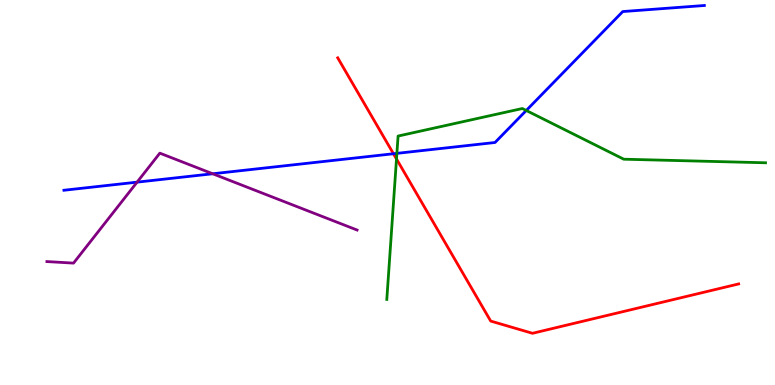[{'lines': ['blue', 'red'], 'intersections': [{'x': 5.08, 'y': 6.01}]}, {'lines': ['green', 'red'], 'intersections': [{'x': 5.12, 'y': 5.87}]}, {'lines': ['purple', 'red'], 'intersections': []}, {'lines': ['blue', 'green'], 'intersections': [{'x': 5.12, 'y': 6.02}, {'x': 6.79, 'y': 7.13}]}, {'lines': ['blue', 'purple'], 'intersections': [{'x': 1.77, 'y': 5.27}, {'x': 2.74, 'y': 5.49}]}, {'lines': ['green', 'purple'], 'intersections': []}]